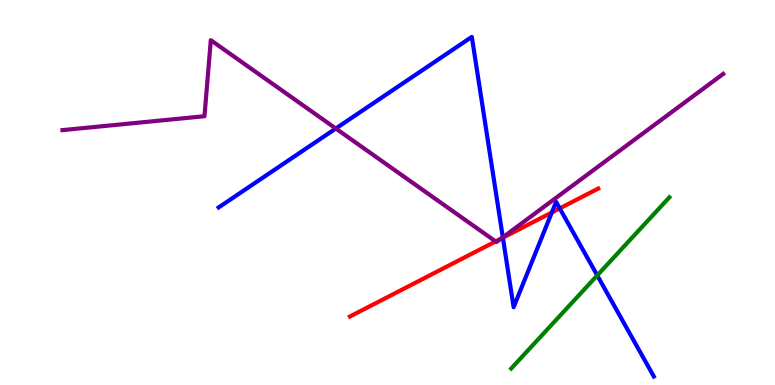[{'lines': ['blue', 'red'], 'intersections': [{'x': 6.49, 'y': 3.83}, {'x': 7.12, 'y': 4.48}, {'x': 7.22, 'y': 4.59}]}, {'lines': ['green', 'red'], 'intersections': []}, {'lines': ['purple', 'red'], 'intersections': [{'x': 6.4, 'y': 3.73}, {'x': 6.46, 'y': 3.8}]}, {'lines': ['blue', 'green'], 'intersections': [{'x': 7.71, 'y': 2.85}]}, {'lines': ['blue', 'purple'], 'intersections': [{'x': 4.33, 'y': 6.66}, {'x': 6.49, 'y': 3.84}]}, {'lines': ['green', 'purple'], 'intersections': []}]